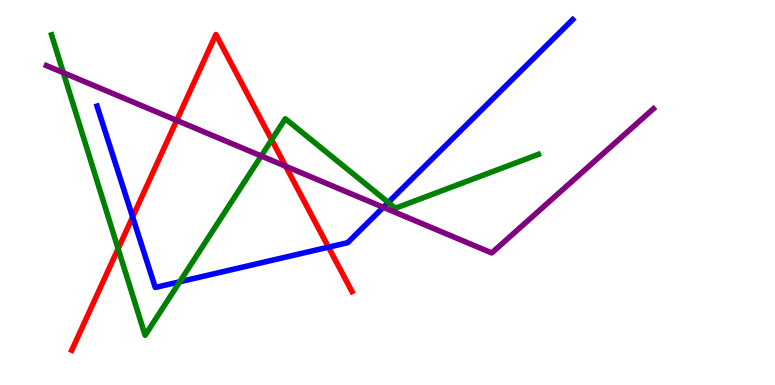[{'lines': ['blue', 'red'], 'intersections': [{'x': 1.71, 'y': 4.36}, {'x': 4.24, 'y': 3.58}]}, {'lines': ['green', 'red'], 'intersections': [{'x': 1.52, 'y': 3.54}, {'x': 3.51, 'y': 6.37}]}, {'lines': ['purple', 'red'], 'intersections': [{'x': 2.28, 'y': 6.87}, {'x': 3.69, 'y': 5.68}]}, {'lines': ['blue', 'green'], 'intersections': [{'x': 2.32, 'y': 2.68}, {'x': 5.01, 'y': 4.74}]}, {'lines': ['blue', 'purple'], 'intersections': [{'x': 4.95, 'y': 4.61}]}, {'lines': ['green', 'purple'], 'intersections': [{'x': 0.817, 'y': 8.11}, {'x': 3.37, 'y': 5.95}]}]